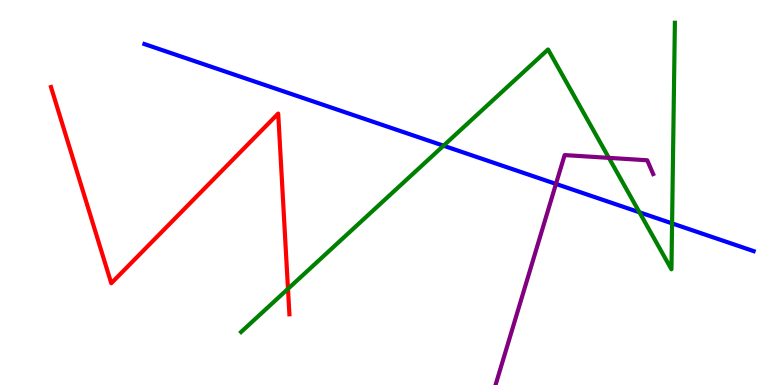[{'lines': ['blue', 'red'], 'intersections': []}, {'lines': ['green', 'red'], 'intersections': [{'x': 3.72, 'y': 2.5}]}, {'lines': ['purple', 'red'], 'intersections': []}, {'lines': ['blue', 'green'], 'intersections': [{'x': 5.72, 'y': 6.22}, {'x': 8.25, 'y': 4.49}, {'x': 8.67, 'y': 4.2}]}, {'lines': ['blue', 'purple'], 'intersections': [{'x': 7.17, 'y': 5.22}]}, {'lines': ['green', 'purple'], 'intersections': [{'x': 7.86, 'y': 5.9}]}]